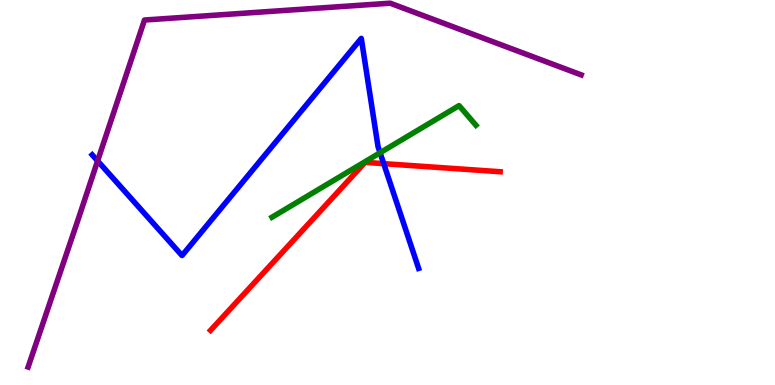[{'lines': ['blue', 'red'], 'intersections': [{'x': 4.95, 'y': 5.75}]}, {'lines': ['green', 'red'], 'intersections': []}, {'lines': ['purple', 'red'], 'intersections': []}, {'lines': ['blue', 'green'], 'intersections': [{'x': 4.9, 'y': 6.03}]}, {'lines': ['blue', 'purple'], 'intersections': [{'x': 1.26, 'y': 5.82}]}, {'lines': ['green', 'purple'], 'intersections': []}]